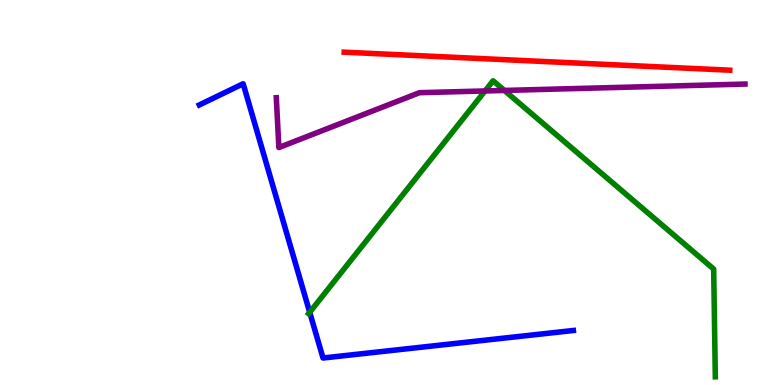[{'lines': ['blue', 'red'], 'intersections': []}, {'lines': ['green', 'red'], 'intersections': []}, {'lines': ['purple', 'red'], 'intersections': []}, {'lines': ['blue', 'green'], 'intersections': [{'x': 4.0, 'y': 1.89}]}, {'lines': ['blue', 'purple'], 'intersections': []}, {'lines': ['green', 'purple'], 'intersections': [{'x': 6.26, 'y': 7.64}, {'x': 6.51, 'y': 7.65}]}]